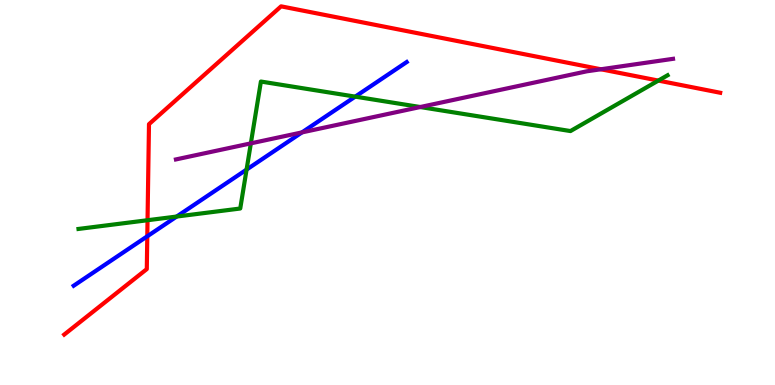[{'lines': ['blue', 'red'], 'intersections': [{'x': 1.9, 'y': 3.86}]}, {'lines': ['green', 'red'], 'intersections': [{'x': 1.9, 'y': 4.28}, {'x': 8.49, 'y': 7.91}]}, {'lines': ['purple', 'red'], 'intersections': [{'x': 7.75, 'y': 8.2}]}, {'lines': ['blue', 'green'], 'intersections': [{'x': 2.28, 'y': 4.38}, {'x': 3.18, 'y': 5.59}, {'x': 4.58, 'y': 7.49}]}, {'lines': ['blue', 'purple'], 'intersections': [{'x': 3.9, 'y': 6.56}]}, {'lines': ['green', 'purple'], 'intersections': [{'x': 3.24, 'y': 6.28}, {'x': 5.42, 'y': 7.22}]}]